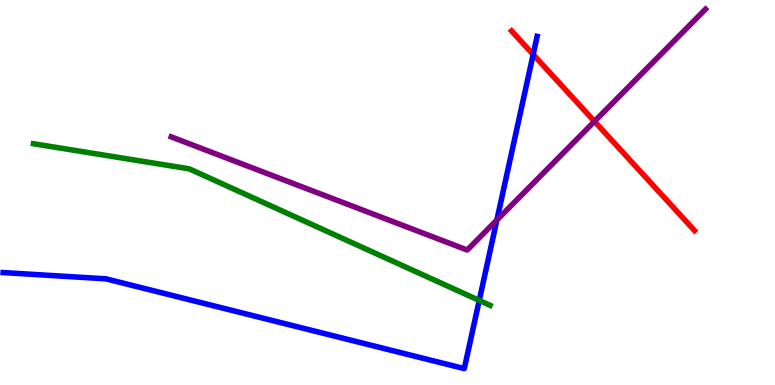[{'lines': ['blue', 'red'], 'intersections': [{'x': 6.88, 'y': 8.59}]}, {'lines': ['green', 'red'], 'intersections': []}, {'lines': ['purple', 'red'], 'intersections': [{'x': 7.67, 'y': 6.85}]}, {'lines': ['blue', 'green'], 'intersections': [{'x': 6.18, 'y': 2.2}]}, {'lines': ['blue', 'purple'], 'intersections': [{'x': 6.41, 'y': 4.28}]}, {'lines': ['green', 'purple'], 'intersections': []}]